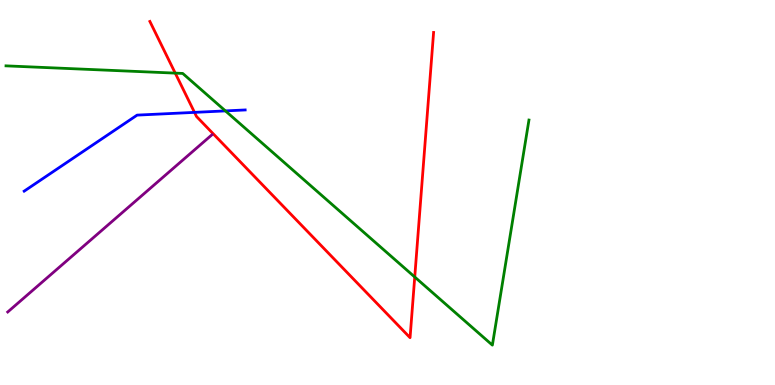[{'lines': ['blue', 'red'], 'intersections': [{'x': 2.51, 'y': 7.08}]}, {'lines': ['green', 'red'], 'intersections': [{'x': 2.26, 'y': 8.1}, {'x': 5.35, 'y': 2.81}]}, {'lines': ['purple', 'red'], 'intersections': []}, {'lines': ['blue', 'green'], 'intersections': [{'x': 2.91, 'y': 7.12}]}, {'lines': ['blue', 'purple'], 'intersections': []}, {'lines': ['green', 'purple'], 'intersections': []}]